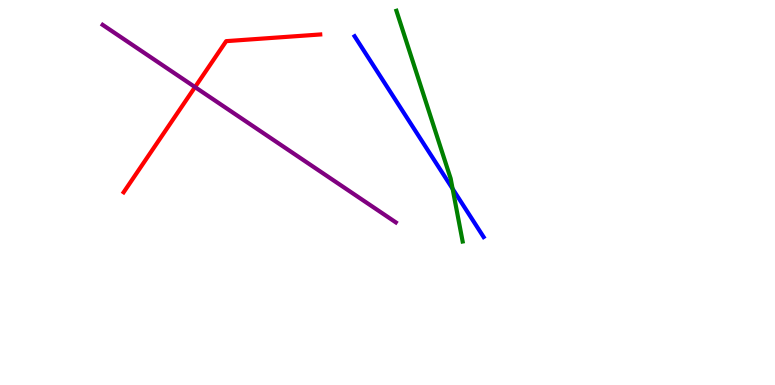[{'lines': ['blue', 'red'], 'intersections': []}, {'lines': ['green', 'red'], 'intersections': []}, {'lines': ['purple', 'red'], 'intersections': [{'x': 2.52, 'y': 7.74}]}, {'lines': ['blue', 'green'], 'intersections': [{'x': 5.84, 'y': 5.1}]}, {'lines': ['blue', 'purple'], 'intersections': []}, {'lines': ['green', 'purple'], 'intersections': []}]